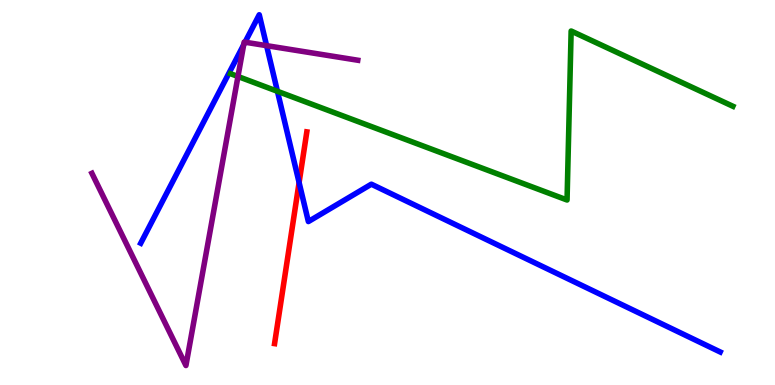[{'lines': ['blue', 'red'], 'intersections': [{'x': 3.86, 'y': 5.26}]}, {'lines': ['green', 'red'], 'intersections': []}, {'lines': ['purple', 'red'], 'intersections': []}, {'lines': ['blue', 'green'], 'intersections': [{'x': 3.58, 'y': 7.63}]}, {'lines': ['blue', 'purple'], 'intersections': [{'x': 3.14, 'y': 8.84}, {'x': 3.16, 'y': 8.9}, {'x': 3.44, 'y': 8.81}]}, {'lines': ['green', 'purple'], 'intersections': [{'x': 3.07, 'y': 8.01}]}]